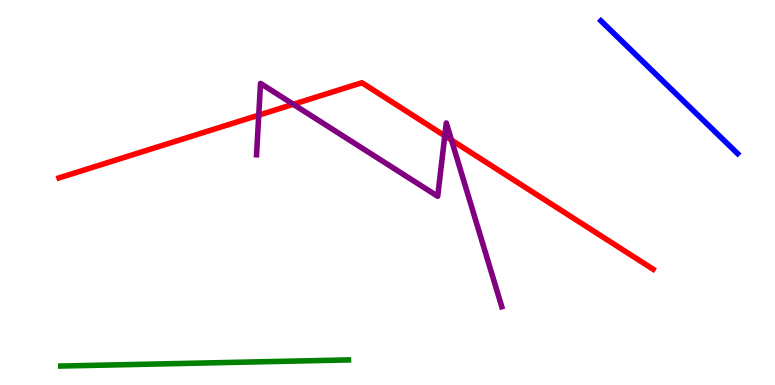[{'lines': ['blue', 'red'], 'intersections': []}, {'lines': ['green', 'red'], 'intersections': []}, {'lines': ['purple', 'red'], 'intersections': [{'x': 3.34, 'y': 7.01}, {'x': 3.78, 'y': 7.29}, {'x': 5.74, 'y': 6.47}, {'x': 5.83, 'y': 6.36}]}, {'lines': ['blue', 'green'], 'intersections': []}, {'lines': ['blue', 'purple'], 'intersections': []}, {'lines': ['green', 'purple'], 'intersections': []}]